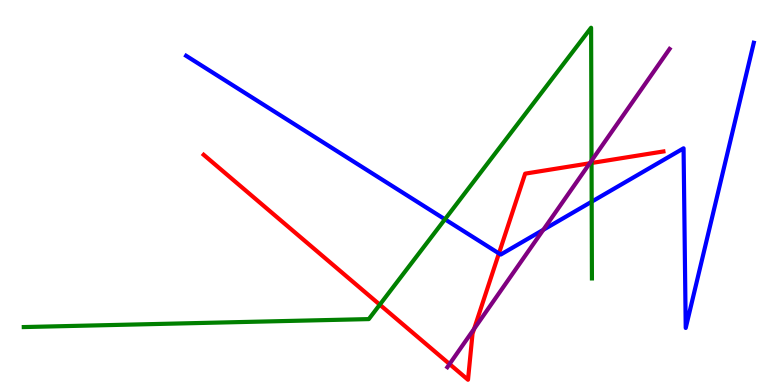[{'lines': ['blue', 'red'], 'intersections': [{'x': 6.44, 'y': 3.42}]}, {'lines': ['green', 'red'], 'intersections': [{'x': 4.9, 'y': 2.09}, {'x': 7.63, 'y': 5.77}]}, {'lines': ['purple', 'red'], 'intersections': [{'x': 5.8, 'y': 0.544}, {'x': 6.12, 'y': 1.46}, {'x': 7.61, 'y': 5.76}]}, {'lines': ['blue', 'green'], 'intersections': [{'x': 5.74, 'y': 4.3}, {'x': 7.63, 'y': 4.76}]}, {'lines': ['blue', 'purple'], 'intersections': [{'x': 7.01, 'y': 4.03}]}, {'lines': ['green', 'purple'], 'intersections': [{'x': 7.63, 'y': 5.83}]}]